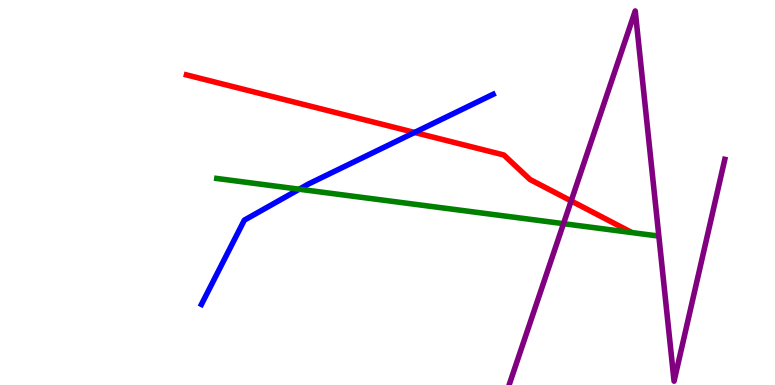[{'lines': ['blue', 'red'], 'intersections': [{'x': 5.35, 'y': 6.56}]}, {'lines': ['green', 'red'], 'intersections': []}, {'lines': ['purple', 'red'], 'intersections': [{'x': 7.37, 'y': 4.78}]}, {'lines': ['blue', 'green'], 'intersections': [{'x': 3.86, 'y': 5.09}]}, {'lines': ['blue', 'purple'], 'intersections': []}, {'lines': ['green', 'purple'], 'intersections': [{'x': 7.27, 'y': 4.19}]}]